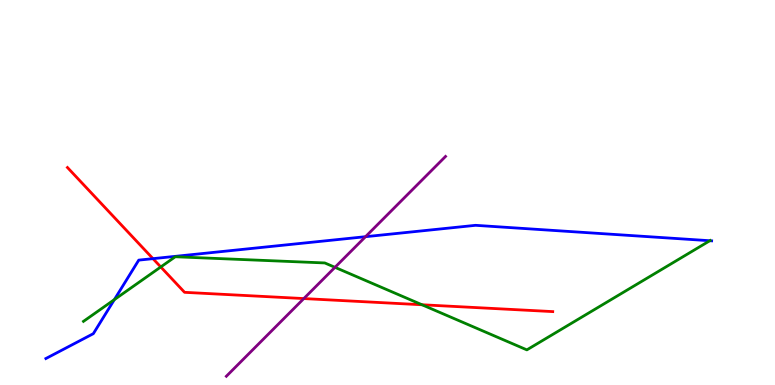[{'lines': ['blue', 'red'], 'intersections': [{'x': 1.97, 'y': 3.28}]}, {'lines': ['green', 'red'], 'intersections': [{'x': 2.07, 'y': 3.07}, {'x': 5.45, 'y': 2.08}]}, {'lines': ['purple', 'red'], 'intersections': [{'x': 3.92, 'y': 2.24}]}, {'lines': ['blue', 'green'], 'intersections': [{'x': 1.48, 'y': 2.22}, {'x': 9.16, 'y': 3.75}]}, {'lines': ['blue', 'purple'], 'intersections': [{'x': 4.72, 'y': 3.85}]}, {'lines': ['green', 'purple'], 'intersections': [{'x': 4.32, 'y': 3.06}]}]